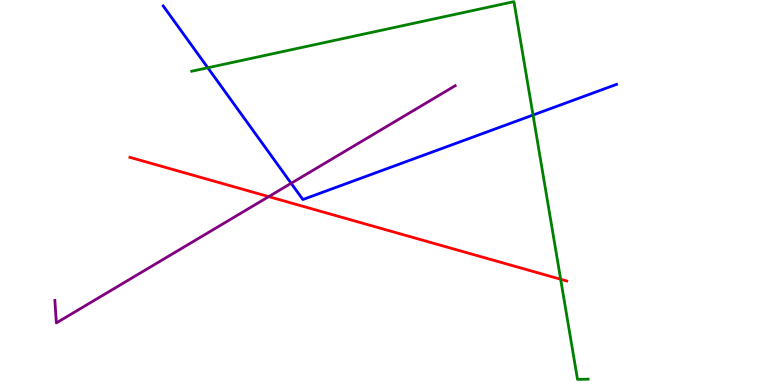[{'lines': ['blue', 'red'], 'intersections': []}, {'lines': ['green', 'red'], 'intersections': [{'x': 7.23, 'y': 2.75}]}, {'lines': ['purple', 'red'], 'intersections': [{'x': 3.47, 'y': 4.89}]}, {'lines': ['blue', 'green'], 'intersections': [{'x': 2.68, 'y': 8.24}, {'x': 6.88, 'y': 7.01}]}, {'lines': ['blue', 'purple'], 'intersections': [{'x': 3.76, 'y': 5.24}]}, {'lines': ['green', 'purple'], 'intersections': []}]